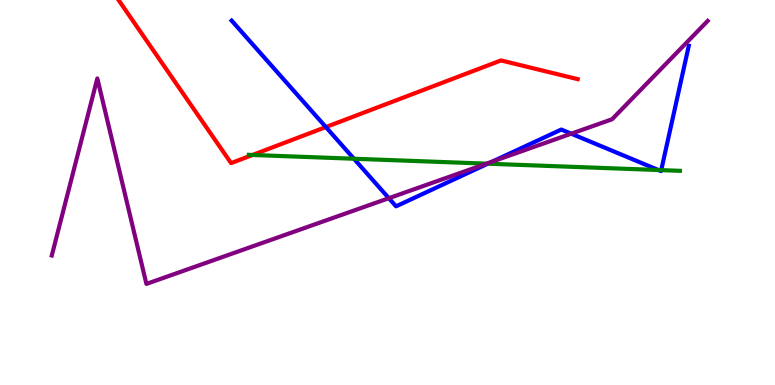[{'lines': ['blue', 'red'], 'intersections': [{'x': 4.2, 'y': 6.7}]}, {'lines': ['green', 'red'], 'intersections': [{'x': 3.26, 'y': 5.97}]}, {'lines': ['purple', 'red'], 'intersections': []}, {'lines': ['blue', 'green'], 'intersections': [{'x': 4.57, 'y': 5.88}, {'x': 6.29, 'y': 5.75}, {'x': 8.5, 'y': 5.58}, {'x': 8.53, 'y': 5.58}]}, {'lines': ['blue', 'purple'], 'intersections': [{'x': 5.02, 'y': 4.85}, {'x': 6.35, 'y': 5.8}, {'x': 7.37, 'y': 6.53}]}, {'lines': ['green', 'purple'], 'intersections': [{'x': 6.28, 'y': 5.75}]}]